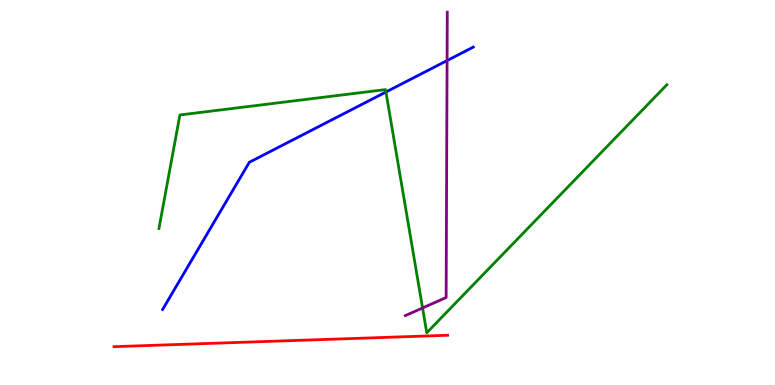[{'lines': ['blue', 'red'], 'intersections': []}, {'lines': ['green', 'red'], 'intersections': []}, {'lines': ['purple', 'red'], 'intersections': []}, {'lines': ['blue', 'green'], 'intersections': [{'x': 4.98, 'y': 7.61}]}, {'lines': ['blue', 'purple'], 'intersections': [{'x': 5.77, 'y': 8.43}]}, {'lines': ['green', 'purple'], 'intersections': [{'x': 5.45, 'y': 2.0}]}]